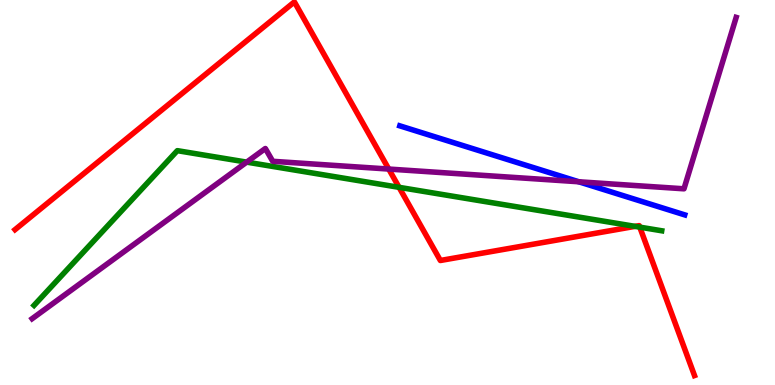[{'lines': ['blue', 'red'], 'intersections': []}, {'lines': ['green', 'red'], 'intersections': [{'x': 5.15, 'y': 5.13}, {'x': 8.19, 'y': 4.12}, {'x': 8.26, 'y': 4.1}]}, {'lines': ['purple', 'red'], 'intersections': [{'x': 5.02, 'y': 5.61}]}, {'lines': ['blue', 'green'], 'intersections': []}, {'lines': ['blue', 'purple'], 'intersections': [{'x': 7.47, 'y': 5.28}]}, {'lines': ['green', 'purple'], 'intersections': [{'x': 3.18, 'y': 5.79}]}]